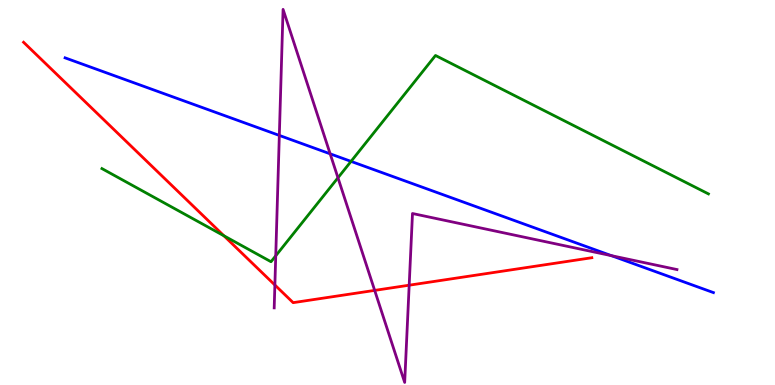[{'lines': ['blue', 'red'], 'intersections': []}, {'lines': ['green', 'red'], 'intersections': [{'x': 2.89, 'y': 3.88}]}, {'lines': ['purple', 'red'], 'intersections': [{'x': 3.55, 'y': 2.6}, {'x': 4.83, 'y': 2.46}, {'x': 5.28, 'y': 2.59}]}, {'lines': ['blue', 'green'], 'intersections': [{'x': 4.53, 'y': 5.81}]}, {'lines': ['blue', 'purple'], 'intersections': [{'x': 3.6, 'y': 6.48}, {'x': 4.26, 'y': 6.0}, {'x': 7.89, 'y': 3.36}]}, {'lines': ['green', 'purple'], 'intersections': [{'x': 3.56, 'y': 3.36}, {'x': 4.36, 'y': 5.38}]}]